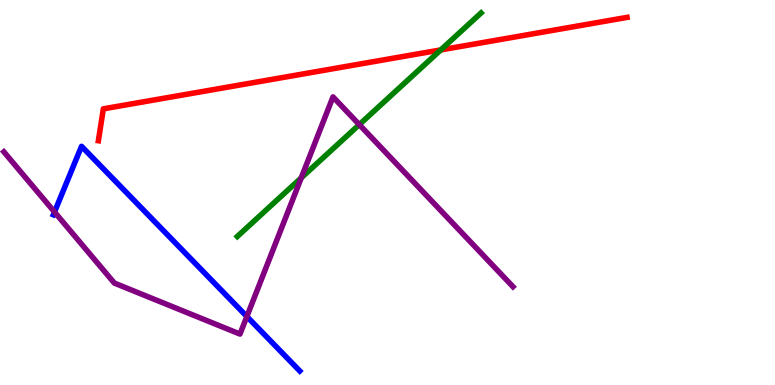[{'lines': ['blue', 'red'], 'intersections': []}, {'lines': ['green', 'red'], 'intersections': [{'x': 5.69, 'y': 8.7}]}, {'lines': ['purple', 'red'], 'intersections': []}, {'lines': ['blue', 'green'], 'intersections': []}, {'lines': ['blue', 'purple'], 'intersections': [{'x': 0.703, 'y': 4.49}, {'x': 3.19, 'y': 1.78}]}, {'lines': ['green', 'purple'], 'intersections': [{'x': 3.89, 'y': 5.38}, {'x': 4.64, 'y': 6.76}]}]